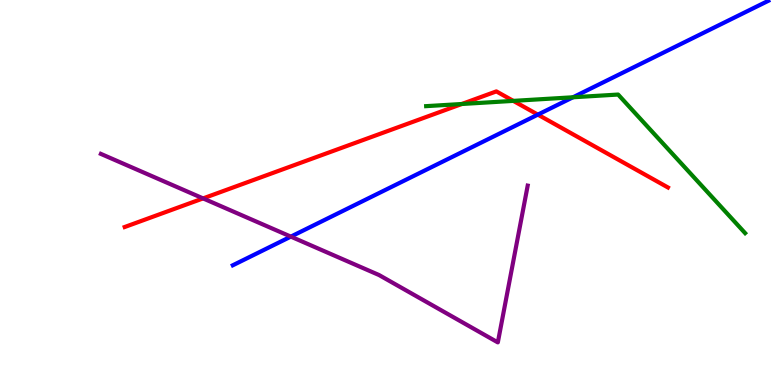[{'lines': ['blue', 'red'], 'intersections': [{'x': 6.94, 'y': 7.02}]}, {'lines': ['green', 'red'], 'intersections': [{'x': 5.96, 'y': 7.3}, {'x': 6.62, 'y': 7.38}]}, {'lines': ['purple', 'red'], 'intersections': [{'x': 2.62, 'y': 4.85}]}, {'lines': ['blue', 'green'], 'intersections': [{'x': 7.39, 'y': 7.47}]}, {'lines': ['blue', 'purple'], 'intersections': [{'x': 3.75, 'y': 3.85}]}, {'lines': ['green', 'purple'], 'intersections': []}]